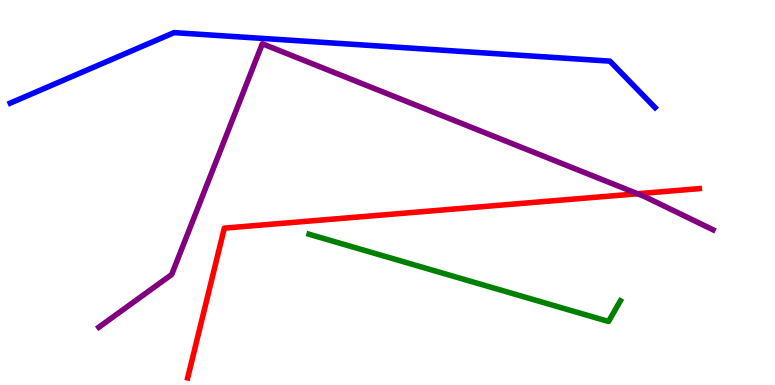[{'lines': ['blue', 'red'], 'intersections': []}, {'lines': ['green', 'red'], 'intersections': []}, {'lines': ['purple', 'red'], 'intersections': [{'x': 8.23, 'y': 4.97}]}, {'lines': ['blue', 'green'], 'intersections': []}, {'lines': ['blue', 'purple'], 'intersections': []}, {'lines': ['green', 'purple'], 'intersections': []}]